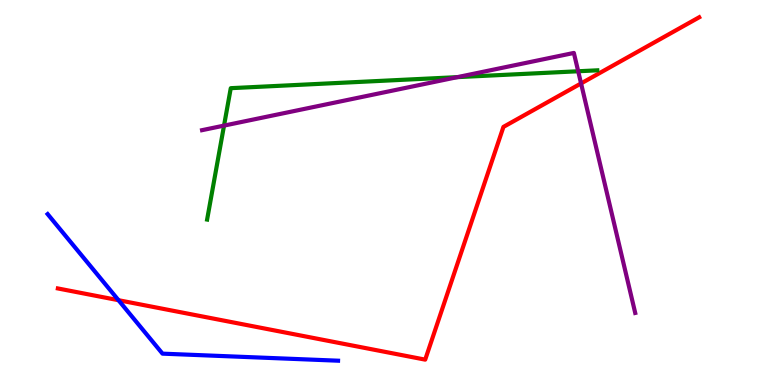[{'lines': ['blue', 'red'], 'intersections': [{'x': 1.53, 'y': 2.2}]}, {'lines': ['green', 'red'], 'intersections': []}, {'lines': ['purple', 'red'], 'intersections': [{'x': 7.5, 'y': 7.83}]}, {'lines': ['blue', 'green'], 'intersections': []}, {'lines': ['blue', 'purple'], 'intersections': []}, {'lines': ['green', 'purple'], 'intersections': [{'x': 2.89, 'y': 6.74}, {'x': 5.9, 'y': 8.0}, {'x': 7.46, 'y': 8.15}]}]